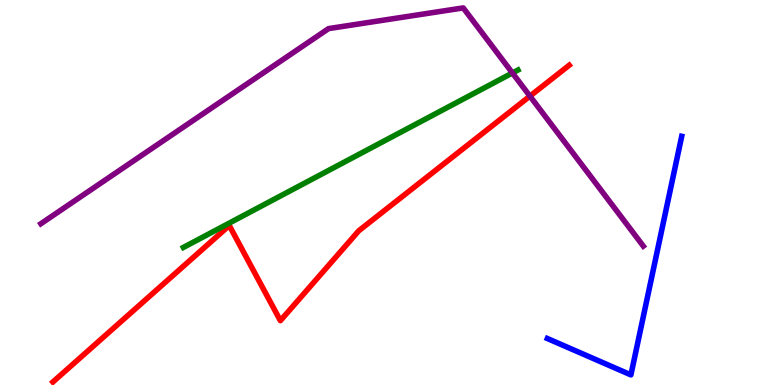[{'lines': ['blue', 'red'], 'intersections': []}, {'lines': ['green', 'red'], 'intersections': []}, {'lines': ['purple', 'red'], 'intersections': [{'x': 6.84, 'y': 7.5}]}, {'lines': ['blue', 'green'], 'intersections': []}, {'lines': ['blue', 'purple'], 'intersections': []}, {'lines': ['green', 'purple'], 'intersections': [{'x': 6.61, 'y': 8.1}]}]